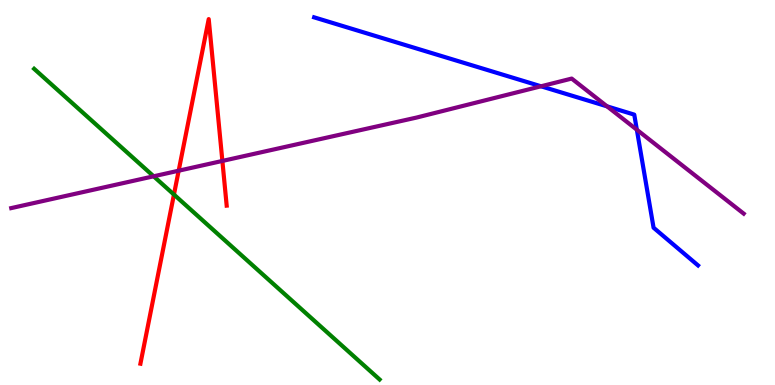[{'lines': ['blue', 'red'], 'intersections': []}, {'lines': ['green', 'red'], 'intersections': [{'x': 2.24, 'y': 4.95}]}, {'lines': ['purple', 'red'], 'intersections': [{'x': 2.31, 'y': 5.57}, {'x': 2.87, 'y': 5.82}]}, {'lines': ['blue', 'green'], 'intersections': []}, {'lines': ['blue', 'purple'], 'intersections': [{'x': 6.98, 'y': 7.76}, {'x': 7.83, 'y': 7.24}, {'x': 8.22, 'y': 6.63}]}, {'lines': ['green', 'purple'], 'intersections': [{'x': 1.98, 'y': 5.42}]}]